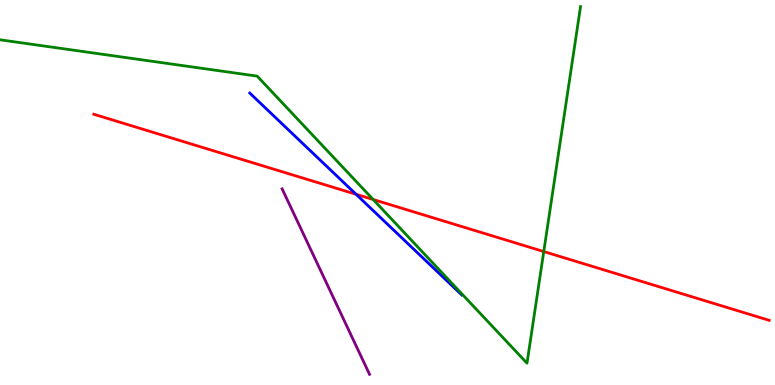[{'lines': ['blue', 'red'], 'intersections': [{'x': 4.59, 'y': 4.95}]}, {'lines': ['green', 'red'], 'intersections': [{'x': 4.81, 'y': 4.82}, {'x': 7.02, 'y': 3.47}]}, {'lines': ['purple', 'red'], 'intersections': []}, {'lines': ['blue', 'green'], 'intersections': []}, {'lines': ['blue', 'purple'], 'intersections': []}, {'lines': ['green', 'purple'], 'intersections': []}]